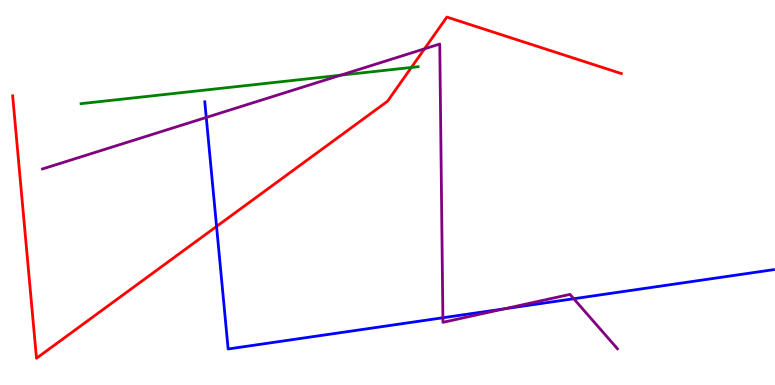[{'lines': ['blue', 'red'], 'intersections': [{'x': 2.79, 'y': 4.12}]}, {'lines': ['green', 'red'], 'intersections': [{'x': 5.31, 'y': 8.25}]}, {'lines': ['purple', 'red'], 'intersections': [{'x': 5.48, 'y': 8.73}]}, {'lines': ['blue', 'green'], 'intersections': []}, {'lines': ['blue', 'purple'], 'intersections': [{'x': 2.66, 'y': 6.95}, {'x': 5.71, 'y': 1.75}, {'x': 6.51, 'y': 1.98}, {'x': 7.4, 'y': 2.24}]}, {'lines': ['green', 'purple'], 'intersections': [{'x': 4.4, 'y': 8.05}]}]